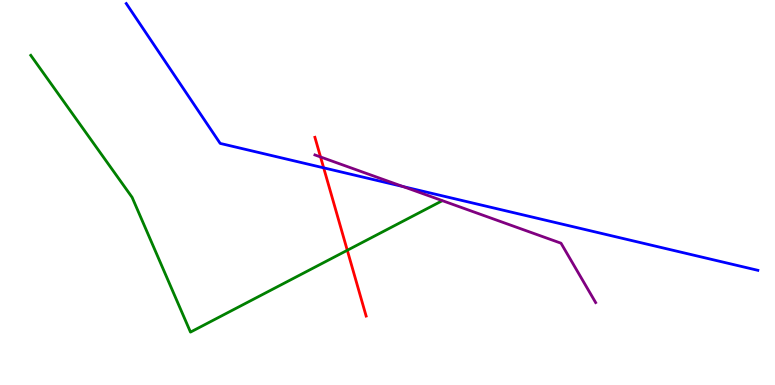[{'lines': ['blue', 'red'], 'intersections': [{'x': 4.18, 'y': 5.64}]}, {'lines': ['green', 'red'], 'intersections': [{'x': 4.48, 'y': 3.5}]}, {'lines': ['purple', 'red'], 'intersections': [{'x': 4.14, 'y': 5.92}]}, {'lines': ['blue', 'green'], 'intersections': []}, {'lines': ['blue', 'purple'], 'intersections': [{'x': 5.2, 'y': 5.15}]}, {'lines': ['green', 'purple'], 'intersections': []}]